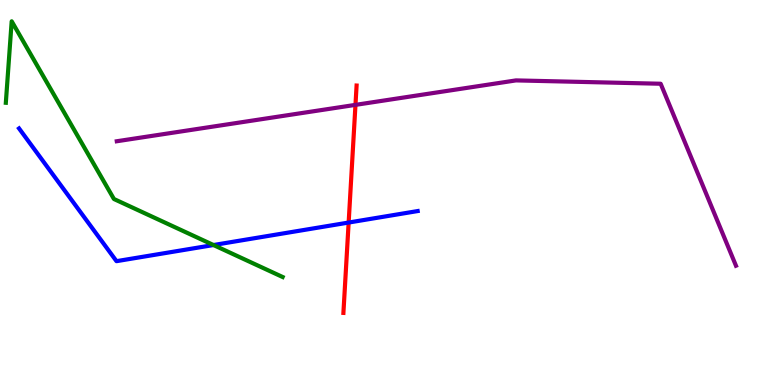[{'lines': ['blue', 'red'], 'intersections': [{'x': 4.5, 'y': 4.22}]}, {'lines': ['green', 'red'], 'intersections': []}, {'lines': ['purple', 'red'], 'intersections': [{'x': 4.59, 'y': 7.28}]}, {'lines': ['blue', 'green'], 'intersections': [{'x': 2.75, 'y': 3.64}]}, {'lines': ['blue', 'purple'], 'intersections': []}, {'lines': ['green', 'purple'], 'intersections': []}]